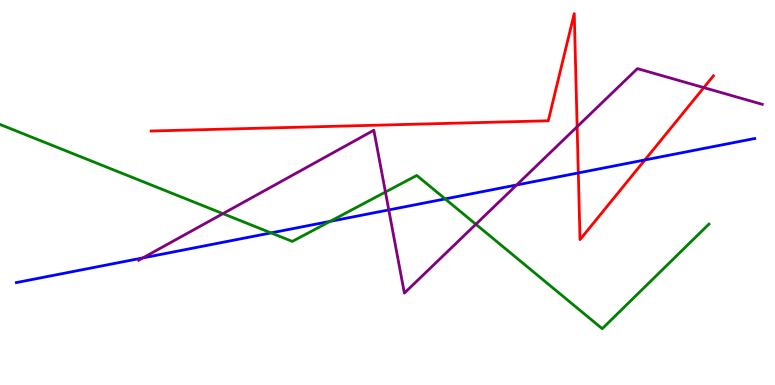[{'lines': ['blue', 'red'], 'intersections': [{'x': 7.46, 'y': 5.51}, {'x': 8.32, 'y': 5.85}]}, {'lines': ['green', 'red'], 'intersections': []}, {'lines': ['purple', 'red'], 'intersections': [{'x': 7.45, 'y': 6.71}, {'x': 9.08, 'y': 7.72}]}, {'lines': ['blue', 'green'], 'intersections': [{'x': 3.5, 'y': 3.95}, {'x': 4.26, 'y': 4.25}, {'x': 5.74, 'y': 4.83}]}, {'lines': ['blue', 'purple'], 'intersections': [{'x': 1.84, 'y': 3.3}, {'x': 5.02, 'y': 4.55}, {'x': 6.67, 'y': 5.2}]}, {'lines': ['green', 'purple'], 'intersections': [{'x': 2.88, 'y': 4.45}, {'x': 4.97, 'y': 5.01}, {'x': 6.14, 'y': 4.17}]}]